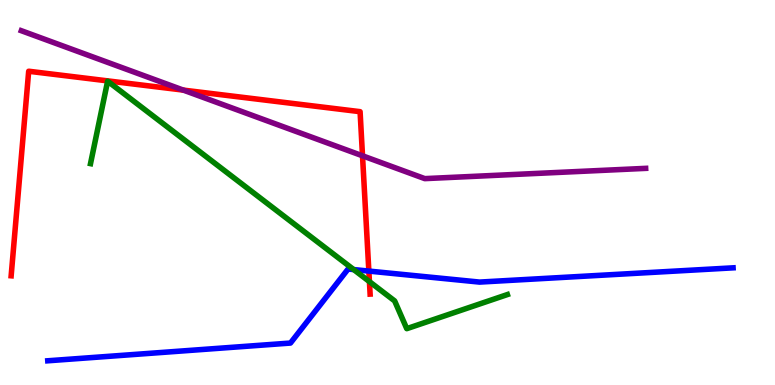[{'lines': ['blue', 'red'], 'intersections': [{'x': 4.76, 'y': 2.96}]}, {'lines': ['green', 'red'], 'intersections': [{'x': 4.77, 'y': 2.69}]}, {'lines': ['purple', 'red'], 'intersections': [{'x': 2.37, 'y': 7.66}, {'x': 4.68, 'y': 5.95}]}, {'lines': ['blue', 'green'], 'intersections': [{'x': 4.56, 'y': 3.0}]}, {'lines': ['blue', 'purple'], 'intersections': []}, {'lines': ['green', 'purple'], 'intersections': []}]